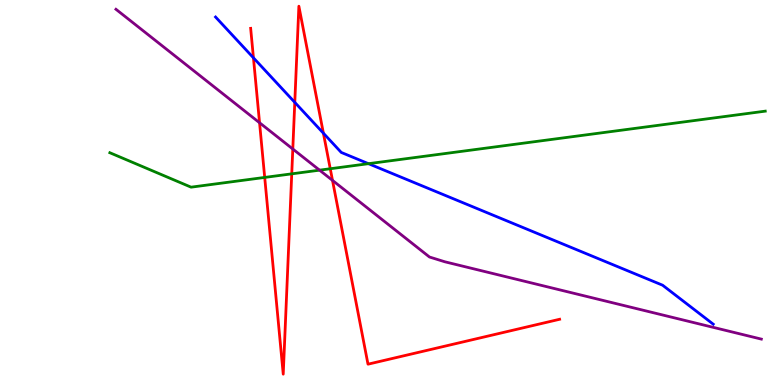[{'lines': ['blue', 'red'], 'intersections': [{'x': 3.27, 'y': 8.5}, {'x': 3.8, 'y': 7.34}, {'x': 4.17, 'y': 6.54}]}, {'lines': ['green', 'red'], 'intersections': [{'x': 3.42, 'y': 5.39}, {'x': 3.76, 'y': 5.48}, {'x': 4.26, 'y': 5.62}]}, {'lines': ['purple', 'red'], 'intersections': [{'x': 3.35, 'y': 6.81}, {'x': 3.78, 'y': 6.13}, {'x': 4.29, 'y': 5.31}]}, {'lines': ['blue', 'green'], 'intersections': [{'x': 4.75, 'y': 5.75}]}, {'lines': ['blue', 'purple'], 'intersections': []}, {'lines': ['green', 'purple'], 'intersections': [{'x': 4.12, 'y': 5.58}]}]